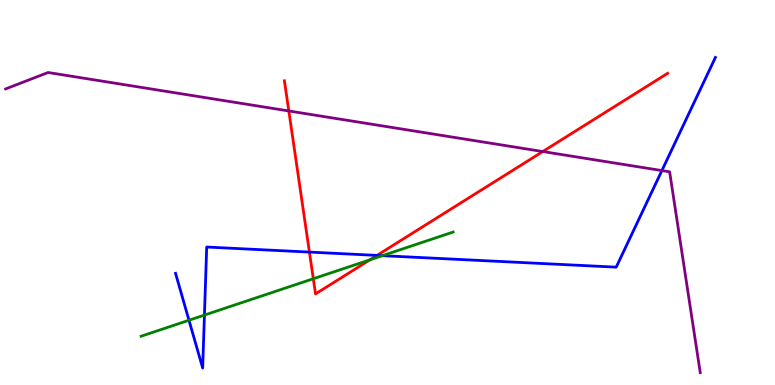[{'lines': ['blue', 'red'], 'intersections': [{'x': 3.99, 'y': 3.45}, {'x': 4.86, 'y': 3.37}]}, {'lines': ['green', 'red'], 'intersections': [{'x': 4.04, 'y': 2.76}, {'x': 4.77, 'y': 3.25}]}, {'lines': ['purple', 'red'], 'intersections': [{'x': 3.73, 'y': 7.12}, {'x': 7.0, 'y': 6.06}]}, {'lines': ['blue', 'green'], 'intersections': [{'x': 2.44, 'y': 1.68}, {'x': 2.64, 'y': 1.82}, {'x': 4.93, 'y': 3.36}]}, {'lines': ['blue', 'purple'], 'intersections': [{'x': 8.54, 'y': 5.57}]}, {'lines': ['green', 'purple'], 'intersections': []}]